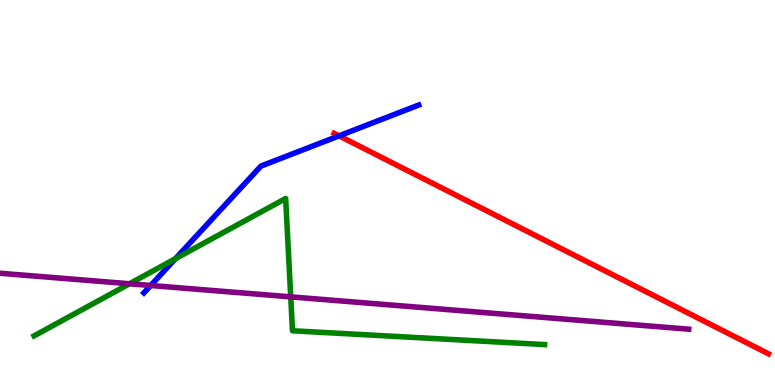[{'lines': ['blue', 'red'], 'intersections': [{'x': 4.38, 'y': 6.47}]}, {'lines': ['green', 'red'], 'intersections': []}, {'lines': ['purple', 'red'], 'intersections': []}, {'lines': ['blue', 'green'], 'intersections': [{'x': 2.26, 'y': 3.28}]}, {'lines': ['blue', 'purple'], 'intersections': [{'x': 1.94, 'y': 2.58}]}, {'lines': ['green', 'purple'], 'intersections': [{'x': 1.67, 'y': 2.63}, {'x': 3.75, 'y': 2.29}]}]